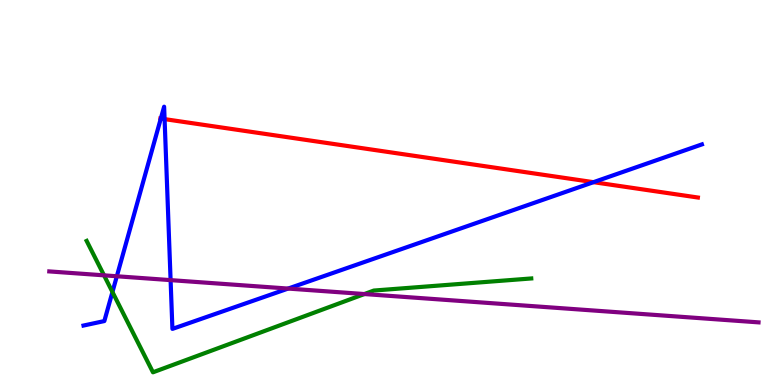[{'lines': ['blue', 'red'], 'intersections': [{'x': 2.08, 'y': 6.92}, {'x': 2.12, 'y': 6.91}, {'x': 7.66, 'y': 5.27}]}, {'lines': ['green', 'red'], 'intersections': []}, {'lines': ['purple', 'red'], 'intersections': []}, {'lines': ['blue', 'green'], 'intersections': [{'x': 1.45, 'y': 2.42}]}, {'lines': ['blue', 'purple'], 'intersections': [{'x': 1.51, 'y': 2.82}, {'x': 2.2, 'y': 2.72}, {'x': 3.72, 'y': 2.5}]}, {'lines': ['green', 'purple'], 'intersections': [{'x': 1.34, 'y': 2.85}, {'x': 4.7, 'y': 2.36}]}]